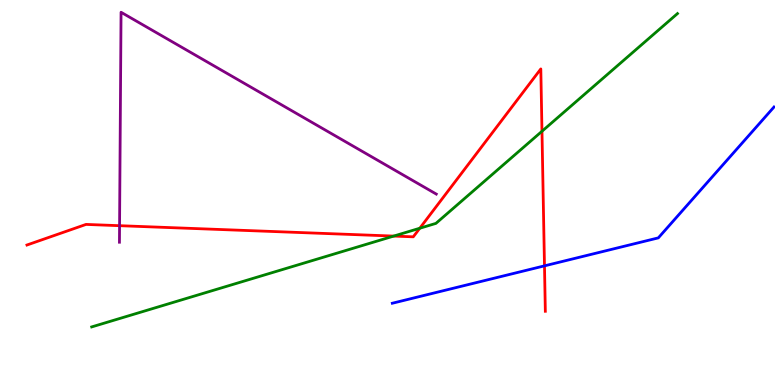[{'lines': ['blue', 'red'], 'intersections': [{'x': 7.03, 'y': 3.09}]}, {'lines': ['green', 'red'], 'intersections': [{'x': 5.08, 'y': 3.87}, {'x': 5.42, 'y': 4.07}, {'x': 6.99, 'y': 6.59}]}, {'lines': ['purple', 'red'], 'intersections': [{'x': 1.54, 'y': 4.14}]}, {'lines': ['blue', 'green'], 'intersections': []}, {'lines': ['blue', 'purple'], 'intersections': []}, {'lines': ['green', 'purple'], 'intersections': []}]